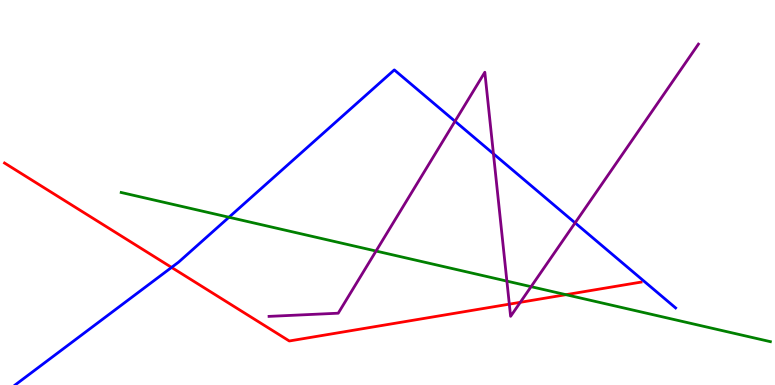[{'lines': ['blue', 'red'], 'intersections': [{'x': 2.21, 'y': 3.05}]}, {'lines': ['green', 'red'], 'intersections': [{'x': 7.3, 'y': 2.35}]}, {'lines': ['purple', 'red'], 'intersections': [{'x': 6.57, 'y': 2.1}, {'x': 6.71, 'y': 2.15}]}, {'lines': ['blue', 'green'], 'intersections': [{'x': 2.95, 'y': 4.36}]}, {'lines': ['blue', 'purple'], 'intersections': [{'x': 5.87, 'y': 6.85}, {'x': 6.37, 'y': 6.01}, {'x': 7.42, 'y': 4.21}]}, {'lines': ['green', 'purple'], 'intersections': [{'x': 4.85, 'y': 3.48}, {'x': 6.54, 'y': 2.7}, {'x': 6.85, 'y': 2.55}]}]